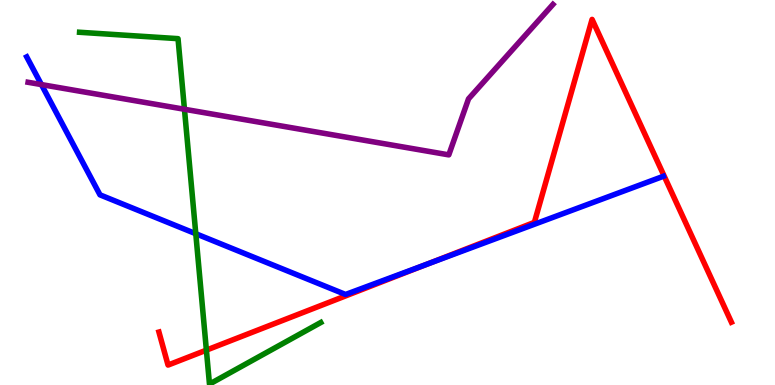[{'lines': ['blue', 'red'], 'intersections': [{'x': 5.51, 'y': 3.14}]}, {'lines': ['green', 'red'], 'intersections': [{'x': 2.66, 'y': 0.906}]}, {'lines': ['purple', 'red'], 'intersections': []}, {'lines': ['blue', 'green'], 'intersections': [{'x': 2.53, 'y': 3.93}]}, {'lines': ['blue', 'purple'], 'intersections': [{'x': 0.535, 'y': 7.8}]}, {'lines': ['green', 'purple'], 'intersections': [{'x': 2.38, 'y': 7.16}]}]